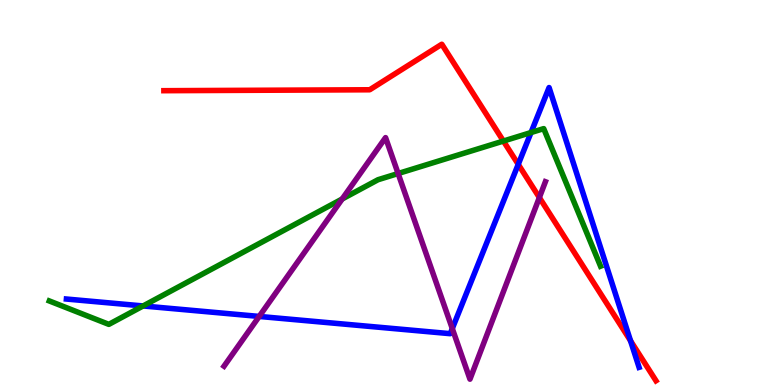[{'lines': ['blue', 'red'], 'intersections': [{'x': 6.69, 'y': 5.73}, {'x': 8.14, 'y': 1.15}]}, {'lines': ['green', 'red'], 'intersections': [{'x': 6.5, 'y': 6.34}]}, {'lines': ['purple', 'red'], 'intersections': [{'x': 6.96, 'y': 4.87}]}, {'lines': ['blue', 'green'], 'intersections': [{'x': 1.85, 'y': 2.05}, {'x': 6.85, 'y': 6.56}]}, {'lines': ['blue', 'purple'], 'intersections': [{'x': 3.34, 'y': 1.78}, {'x': 5.84, 'y': 1.47}]}, {'lines': ['green', 'purple'], 'intersections': [{'x': 4.42, 'y': 4.83}, {'x': 5.14, 'y': 5.49}]}]